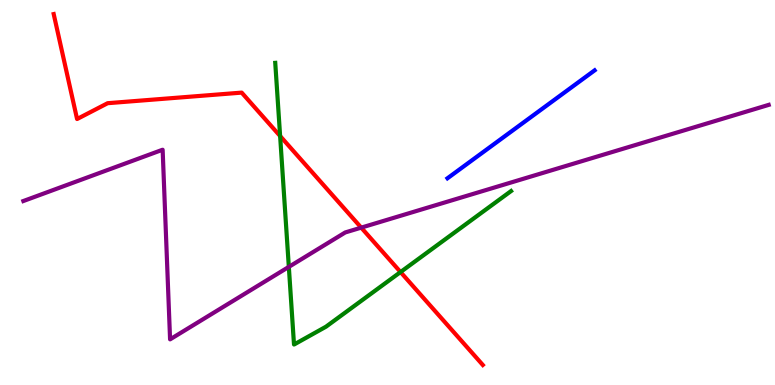[{'lines': ['blue', 'red'], 'intersections': []}, {'lines': ['green', 'red'], 'intersections': [{'x': 3.61, 'y': 6.47}, {'x': 5.17, 'y': 2.93}]}, {'lines': ['purple', 'red'], 'intersections': [{'x': 4.66, 'y': 4.09}]}, {'lines': ['blue', 'green'], 'intersections': []}, {'lines': ['blue', 'purple'], 'intersections': []}, {'lines': ['green', 'purple'], 'intersections': [{'x': 3.73, 'y': 3.07}]}]